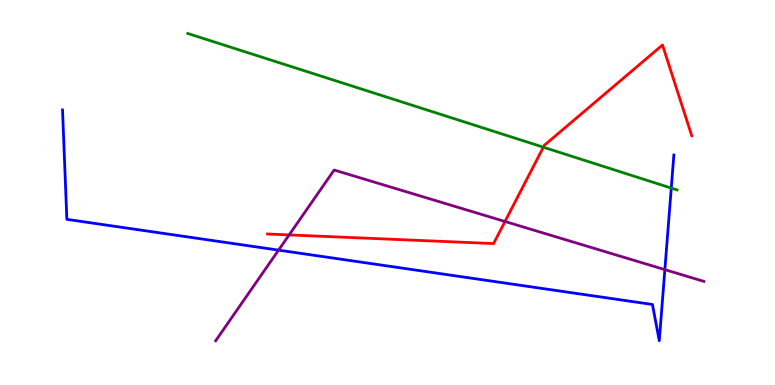[{'lines': ['blue', 'red'], 'intersections': []}, {'lines': ['green', 'red'], 'intersections': [{'x': 7.01, 'y': 6.18}]}, {'lines': ['purple', 'red'], 'intersections': [{'x': 3.73, 'y': 3.9}, {'x': 6.52, 'y': 4.25}]}, {'lines': ['blue', 'green'], 'intersections': [{'x': 8.66, 'y': 5.11}]}, {'lines': ['blue', 'purple'], 'intersections': [{'x': 3.59, 'y': 3.5}, {'x': 8.58, 'y': 3.0}]}, {'lines': ['green', 'purple'], 'intersections': []}]